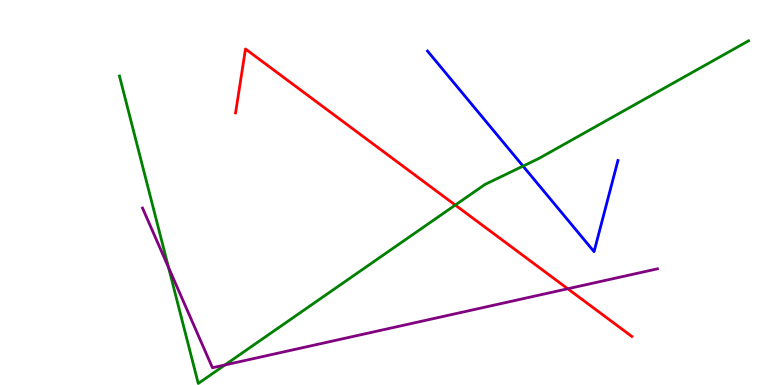[{'lines': ['blue', 'red'], 'intersections': []}, {'lines': ['green', 'red'], 'intersections': [{'x': 5.87, 'y': 4.67}]}, {'lines': ['purple', 'red'], 'intersections': [{'x': 7.33, 'y': 2.5}]}, {'lines': ['blue', 'green'], 'intersections': [{'x': 6.75, 'y': 5.69}]}, {'lines': ['blue', 'purple'], 'intersections': []}, {'lines': ['green', 'purple'], 'intersections': [{'x': 2.17, 'y': 3.05}, {'x': 2.9, 'y': 0.521}]}]